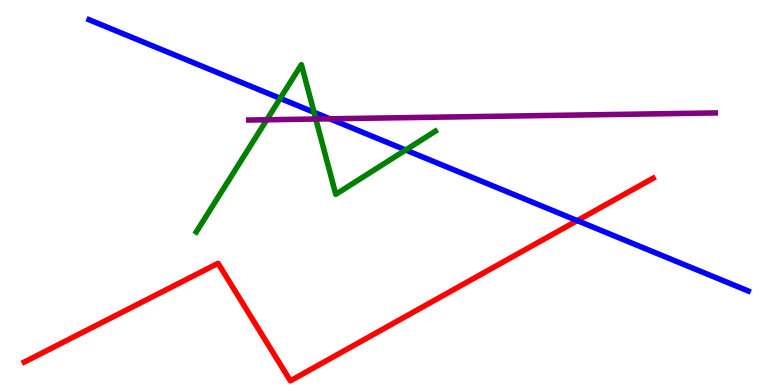[{'lines': ['blue', 'red'], 'intersections': [{'x': 7.45, 'y': 4.27}]}, {'lines': ['green', 'red'], 'intersections': []}, {'lines': ['purple', 'red'], 'intersections': []}, {'lines': ['blue', 'green'], 'intersections': [{'x': 3.62, 'y': 7.44}, {'x': 4.05, 'y': 7.08}, {'x': 5.23, 'y': 6.1}]}, {'lines': ['blue', 'purple'], 'intersections': [{'x': 4.26, 'y': 6.91}]}, {'lines': ['green', 'purple'], 'intersections': [{'x': 3.44, 'y': 6.89}, {'x': 4.08, 'y': 6.91}]}]